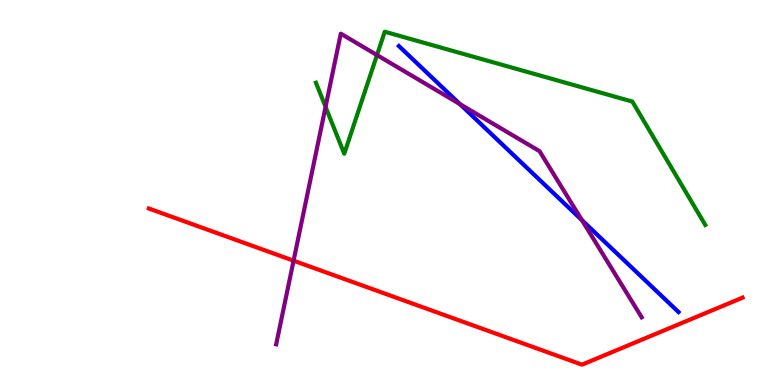[{'lines': ['blue', 'red'], 'intersections': []}, {'lines': ['green', 'red'], 'intersections': []}, {'lines': ['purple', 'red'], 'intersections': [{'x': 3.79, 'y': 3.23}]}, {'lines': ['blue', 'green'], 'intersections': []}, {'lines': ['blue', 'purple'], 'intersections': [{'x': 5.93, 'y': 7.3}, {'x': 7.51, 'y': 4.28}]}, {'lines': ['green', 'purple'], 'intersections': [{'x': 4.2, 'y': 7.22}, {'x': 4.86, 'y': 8.57}]}]